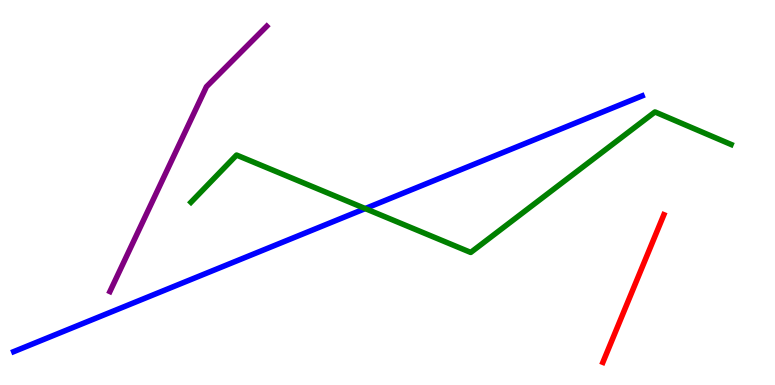[{'lines': ['blue', 'red'], 'intersections': []}, {'lines': ['green', 'red'], 'intersections': []}, {'lines': ['purple', 'red'], 'intersections': []}, {'lines': ['blue', 'green'], 'intersections': [{'x': 4.71, 'y': 4.58}]}, {'lines': ['blue', 'purple'], 'intersections': []}, {'lines': ['green', 'purple'], 'intersections': []}]